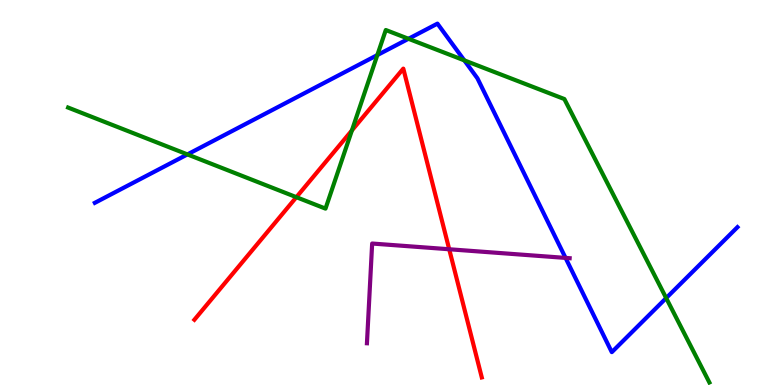[{'lines': ['blue', 'red'], 'intersections': []}, {'lines': ['green', 'red'], 'intersections': [{'x': 3.82, 'y': 4.88}, {'x': 4.54, 'y': 6.61}]}, {'lines': ['purple', 'red'], 'intersections': [{'x': 5.8, 'y': 3.53}]}, {'lines': ['blue', 'green'], 'intersections': [{'x': 2.42, 'y': 5.99}, {'x': 4.87, 'y': 8.57}, {'x': 5.27, 'y': 8.99}, {'x': 5.99, 'y': 8.43}, {'x': 8.6, 'y': 2.26}]}, {'lines': ['blue', 'purple'], 'intersections': [{'x': 7.3, 'y': 3.3}]}, {'lines': ['green', 'purple'], 'intersections': []}]